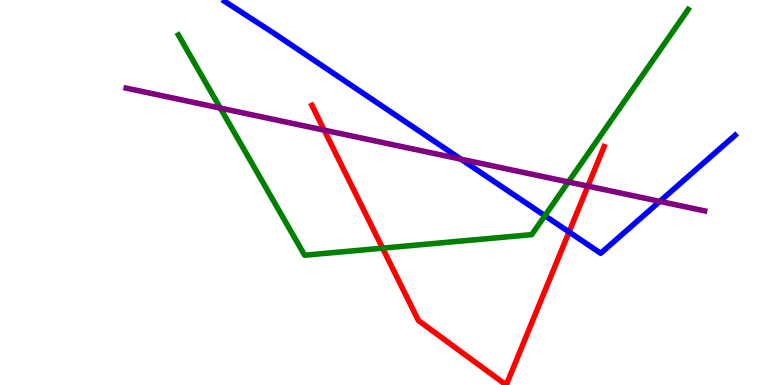[{'lines': ['blue', 'red'], 'intersections': [{'x': 7.34, 'y': 3.97}]}, {'lines': ['green', 'red'], 'intersections': [{'x': 4.94, 'y': 3.55}]}, {'lines': ['purple', 'red'], 'intersections': [{'x': 4.18, 'y': 6.62}, {'x': 7.59, 'y': 5.17}]}, {'lines': ['blue', 'green'], 'intersections': [{'x': 7.03, 'y': 4.4}]}, {'lines': ['blue', 'purple'], 'intersections': [{'x': 5.95, 'y': 5.87}, {'x': 8.51, 'y': 4.77}]}, {'lines': ['green', 'purple'], 'intersections': [{'x': 2.84, 'y': 7.19}, {'x': 7.33, 'y': 5.27}]}]